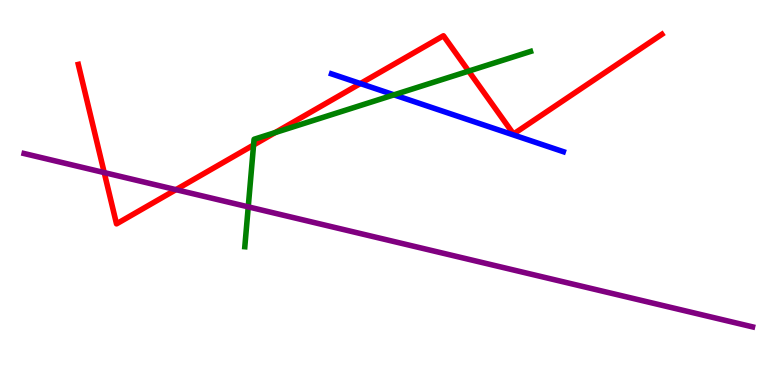[{'lines': ['blue', 'red'], 'intersections': [{'x': 4.65, 'y': 7.83}]}, {'lines': ['green', 'red'], 'intersections': [{'x': 3.27, 'y': 6.23}, {'x': 3.55, 'y': 6.56}, {'x': 6.05, 'y': 8.15}]}, {'lines': ['purple', 'red'], 'intersections': [{'x': 1.34, 'y': 5.52}, {'x': 2.27, 'y': 5.07}]}, {'lines': ['blue', 'green'], 'intersections': [{'x': 5.08, 'y': 7.54}]}, {'lines': ['blue', 'purple'], 'intersections': []}, {'lines': ['green', 'purple'], 'intersections': [{'x': 3.2, 'y': 4.63}]}]